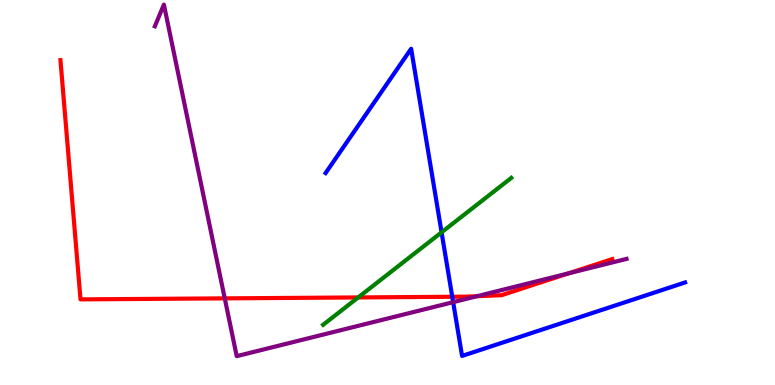[{'lines': ['blue', 'red'], 'intersections': [{'x': 5.84, 'y': 2.29}]}, {'lines': ['green', 'red'], 'intersections': [{'x': 4.62, 'y': 2.27}]}, {'lines': ['purple', 'red'], 'intersections': [{'x': 2.9, 'y': 2.25}, {'x': 6.15, 'y': 2.31}, {'x': 7.33, 'y': 2.9}]}, {'lines': ['blue', 'green'], 'intersections': [{'x': 5.7, 'y': 3.97}]}, {'lines': ['blue', 'purple'], 'intersections': [{'x': 5.85, 'y': 2.15}]}, {'lines': ['green', 'purple'], 'intersections': []}]